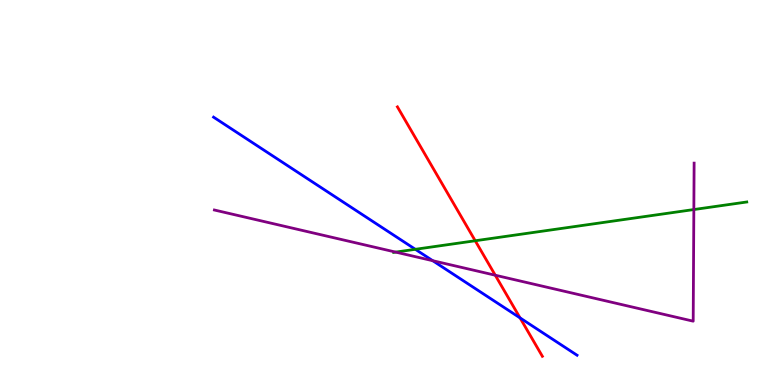[{'lines': ['blue', 'red'], 'intersections': [{'x': 6.71, 'y': 1.74}]}, {'lines': ['green', 'red'], 'intersections': [{'x': 6.13, 'y': 3.75}]}, {'lines': ['purple', 'red'], 'intersections': [{'x': 6.39, 'y': 2.85}]}, {'lines': ['blue', 'green'], 'intersections': [{'x': 5.36, 'y': 3.52}]}, {'lines': ['blue', 'purple'], 'intersections': [{'x': 5.58, 'y': 3.23}]}, {'lines': ['green', 'purple'], 'intersections': [{'x': 5.11, 'y': 3.45}, {'x': 8.95, 'y': 4.56}]}]